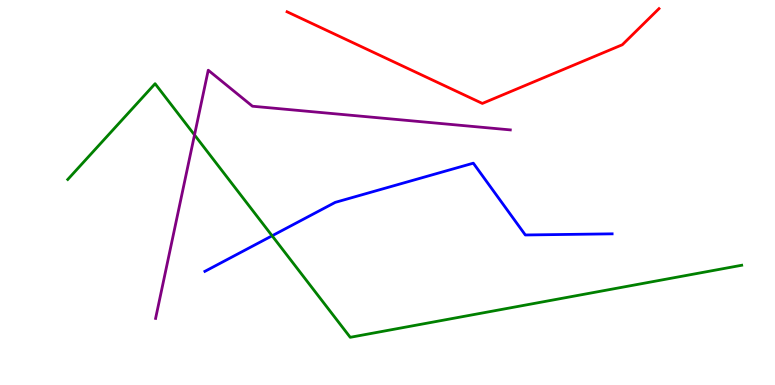[{'lines': ['blue', 'red'], 'intersections': []}, {'lines': ['green', 'red'], 'intersections': []}, {'lines': ['purple', 'red'], 'intersections': []}, {'lines': ['blue', 'green'], 'intersections': [{'x': 3.51, 'y': 3.88}]}, {'lines': ['blue', 'purple'], 'intersections': []}, {'lines': ['green', 'purple'], 'intersections': [{'x': 2.51, 'y': 6.5}]}]